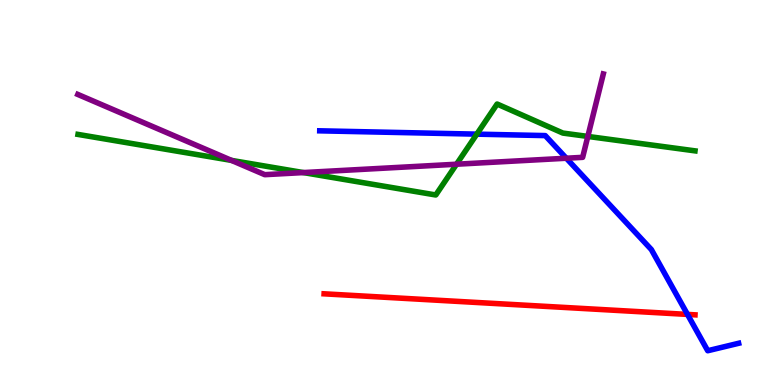[{'lines': ['blue', 'red'], 'intersections': [{'x': 8.87, 'y': 1.83}]}, {'lines': ['green', 'red'], 'intersections': []}, {'lines': ['purple', 'red'], 'intersections': []}, {'lines': ['blue', 'green'], 'intersections': [{'x': 6.15, 'y': 6.52}]}, {'lines': ['blue', 'purple'], 'intersections': [{'x': 7.31, 'y': 5.89}]}, {'lines': ['green', 'purple'], 'intersections': [{'x': 2.99, 'y': 5.83}, {'x': 3.91, 'y': 5.52}, {'x': 5.89, 'y': 5.73}, {'x': 7.58, 'y': 6.46}]}]